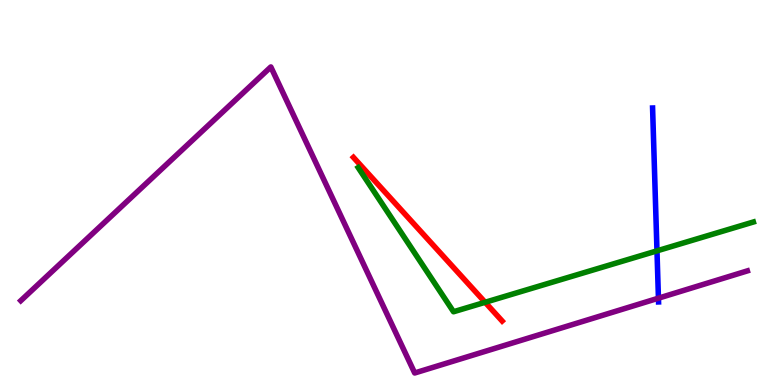[{'lines': ['blue', 'red'], 'intersections': []}, {'lines': ['green', 'red'], 'intersections': [{'x': 6.26, 'y': 2.15}]}, {'lines': ['purple', 'red'], 'intersections': []}, {'lines': ['blue', 'green'], 'intersections': [{'x': 8.48, 'y': 3.48}]}, {'lines': ['blue', 'purple'], 'intersections': [{'x': 8.5, 'y': 2.26}]}, {'lines': ['green', 'purple'], 'intersections': []}]